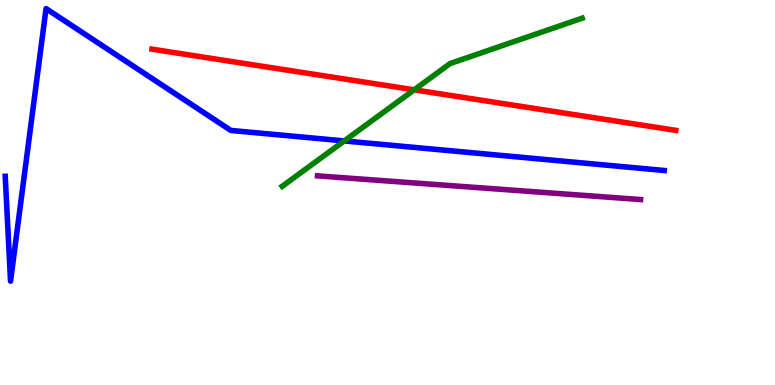[{'lines': ['blue', 'red'], 'intersections': []}, {'lines': ['green', 'red'], 'intersections': [{'x': 5.34, 'y': 7.67}]}, {'lines': ['purple', 'red'], 'intersections': []}, {'lines': ['blue', 'green'], 'intersections': [{'x': 4.44, 'y': 6.34}]}, {'lines': ['blue', 'purple'], 'intersections': []}, {'lines': ['green', 'purple'], 'intersections': []}]